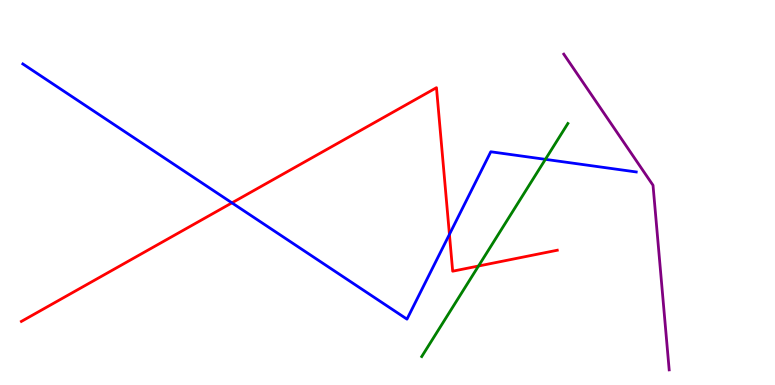[{'lines': ['blue', 'red'], 'intersections': [{'x': 2.99, 'y': 4.73}, {'x': 5.8, 'y': 3.91}]}, {'lines': ['green', 'red'], 'intersections': [{'x': 6.17, 'y': 3.09}]}, {'lines': ['purple', 'red'], 'intersections': []}, {'lines': ['blue', 'green'], 'intersections': [{'x': 7.04, 'y': 5.86}]}, {'lines': ['blue', 'purple'], 'intersections': []}, {'lines': ['green', 'purple'], 'intersections': []}]